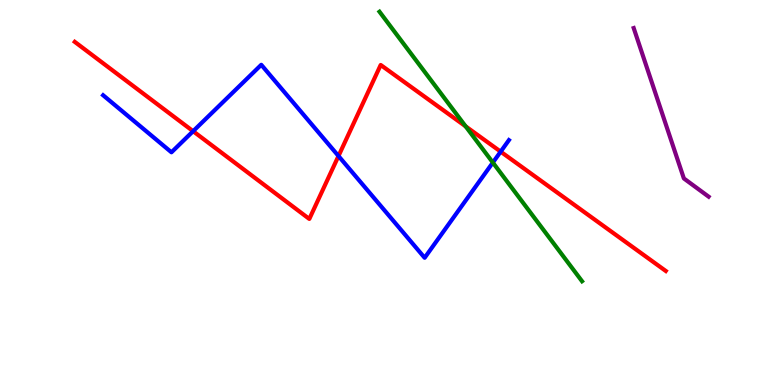[{'lines': ['blue', 'red'], 'intersections': [{'x': 2.49, 'y': 6.59}, {'x': 4.37, 'y': 5.95}, {'x': 6.46, 'y': 6.06}]}, {'lines': ['green', 'red'], 'intersections': [{'x': 6.01, 'y': 6.72}]}, {'lines': ['purple', 'red'], 'intersections': []}, {'lines': ['blue', 'green'], 'intersections': [{'x': 6.36, 'y': 5.78}]}, {'lines': ['blue', 'purple'], 'intersections': []}, {'lines': ['green', 'purple'], 'intersections': []}]